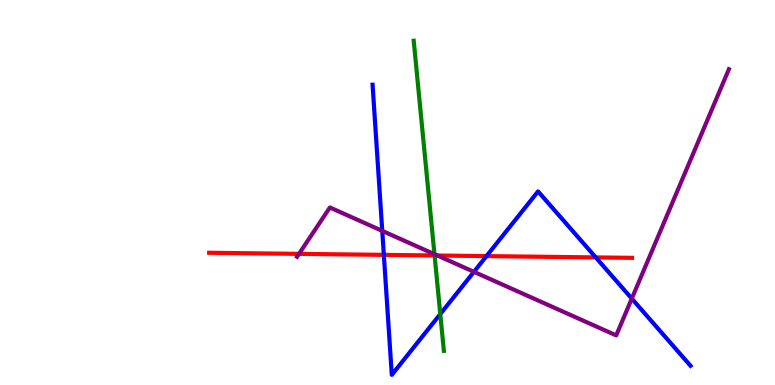[{'lines': ['blue', 'red'], 'intersections': [{'x': 4.95, 'y': 3.38}, {'x': 6.28, 'y': 3.35}, {'x': 7.69, 'y': 3.31}]}, {'lines': ['green', 'red'], 'intersections': [{'x': 5.61, 'y': 3.36}]}, {'lines': ['purple', 'red'], 'intersections': [{'x': 3.86, 'y': 3.41}, {'x': 5.64, 'y': 3.36}]}, {'lines': ['blue', 'green'], 'intersections': [{'x': 5.68, 'y': 1.84}]}, {'lines': ['blue', 'purple'], 'intersections': [{'x': 4.93, 'y': 4.0}, {'x': 6.12, 'y': 2.94}, {'x': 8.15, 'y': 2.24}]}, {'lines': ['green', 'purple'], 'intersections': [{'x': 5.61, 'y': 3.4}]}]